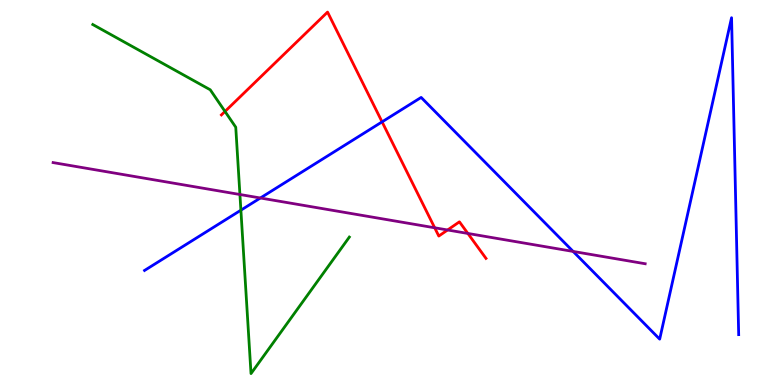[{'lines': ['blue', 'red'], 'intersections': [{'x': 4.93, 'y': 6.83}]}, {'lines': ['green', 'red'], 'intersections': [{'x': 2.9, 'y': 7.11}]}, {'lines': ['purple', 'red'], 'intersections': [{'x': 5.61, 'y': 4.08}, {'x': 5.78, 'y': 4.03}, {'x': 6.04, 'y': 3.94}]}, {'lines': ['blue', 'green'], 'intersections': [{'x': 3.11, 'y': 4.54}]}, {'lines': ['blue', 'purple'], 'intersections': [{'x': 3.36, 'y': 4.86}, {'x': 7.4, 'y': 3.47}]}, {'lines': ['green', 'purple'], 'intersections': [{'x': 3.1, 'y': 4.95}]}]